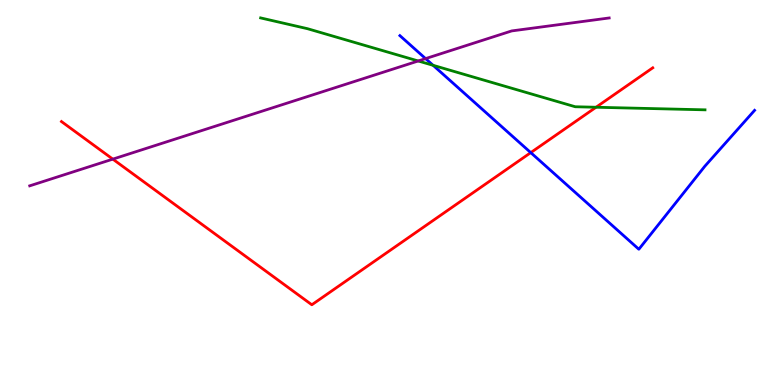[{'lines': ['blue', 'red'], 'intersections': [{'x': 6.85, 'y': 6.04}]}, {'lines': ['green', 'red'], 'intersections': [{'x': 7.69, 'y': 7.21}]}, {'lines': ['purple', 'red'], 'intersections': [{'x': 1.46, 'y': 5.87}]}, {'lines': ['blue', 'green'], 'intersections': [{'x': 5.59, 'y': 8.3}]}, {'lines': ['blue', 'purple'], 'intersections': [{'x': 5.49, 'y': 8.48}]}, {'lines': ['green', 'purple'], 'intersections': [{'x': 5.4, 'y': 8.42}]}]